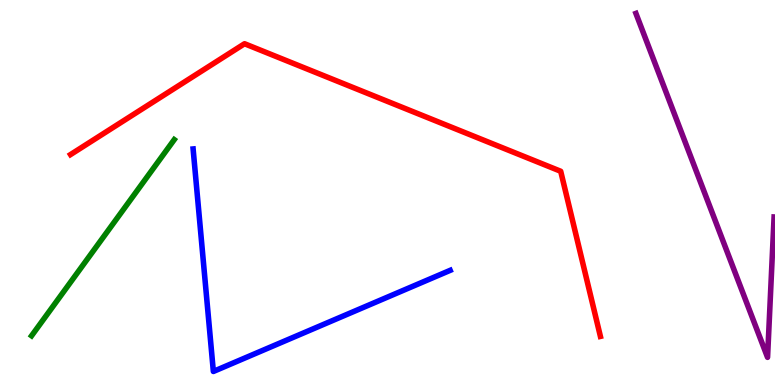[{'lines': ['blue', 'red'], 'intersections': []}, {'lines': ['green', 'red'], 'intersections': []}, {'lines': ['purple', 'red'], 'intersections': []}, {'lines': ['blue', 'green'], 'intersections': []}, {'lines': ['blue', 'purple'], 'intersections': []}, {'lines': ['green', 'purple'], 'intersections': []}]